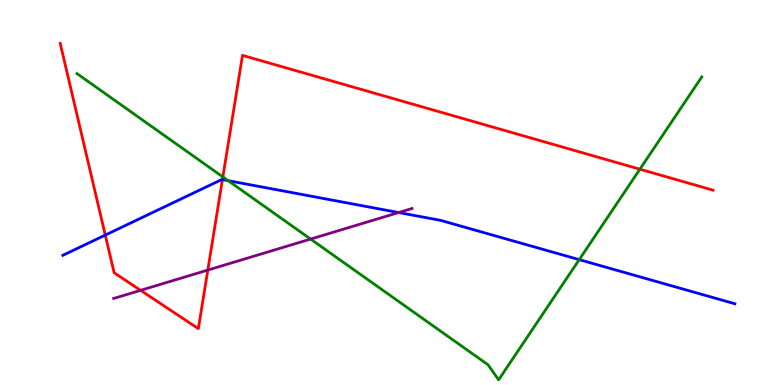[{'lines': ['blue', 'red'], 'intersections': [{'x': 1.36, 'y': 3.89}, {'x': 2.87, 'y': 5.33}]}, {'lines': ['green', 'red'], 'intersections': [{'x': 2.88, 'y': 5.4}, {'x': 8.26, 'y': 5.6}]}, {'lines': ['purple', 'red'], 'intersections': [{'x': 1.81, 'y': 2.46}, {'x': 2.68, 'y': 2.99}]}, {'lines': ['blue', 'green'], 'intersections': [{'x': 2.94, 'y': 5.31}, {'x': 7.47, 'y': 3.26}]}, {'lines': ['blue', 'purple'], 'intersections': [{'x': 5.14, 'y': 4.48}]}, {'lines': ['green', 'purple'], 'intersections': [{'x': 4.01, 'y': 3.79}]}]